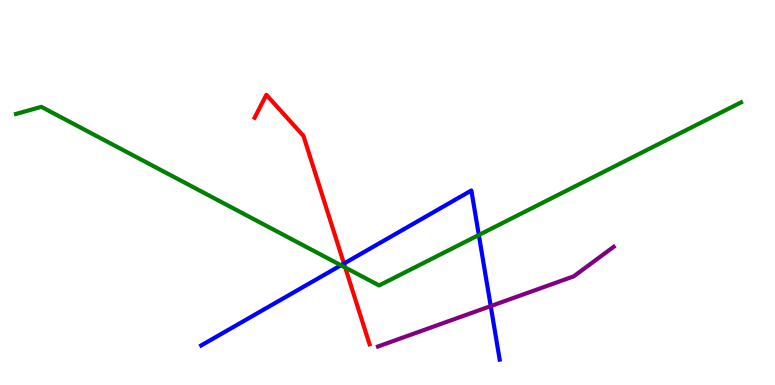[{'lines': ['blue', 'red'], 'intersections': [{'x': 4.44, 'y': 3.15}]}, {'lines': ['green', 'red'], 'intersections': [{'x': 4.45, 'y': 3.05}]}, {'lines': ['purple', 'red'], 'intersections': []}, {'lines': ['blue', 'green'], 'intersections': [{'x': 4.4, 'y': 3.11}, {'x': 6.18, 'y': 3.9}]}, {'lines': ['blue', 'purple'], 'intersections': [{'x': 6.33, 'y': 2.05}]}, {'lines': ['green', 'purple'], 'intersections': []}]